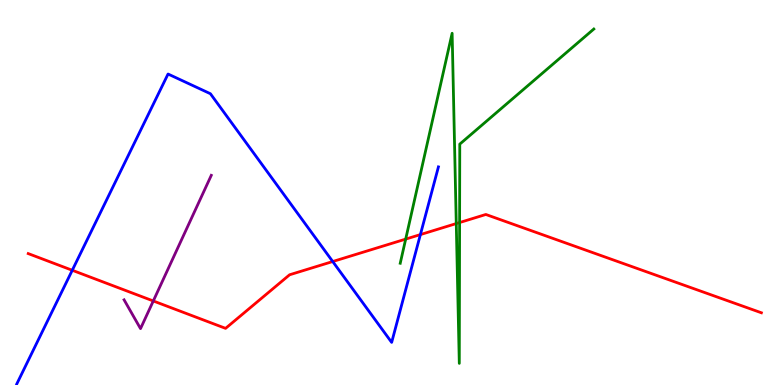[{'lines': ['blue', 'red'], 'intersections': [{'x': 0.932, 'y': 2.98}, {'x': 4.29, 'y': 3.21}, {'x': 5.42, 'y': 3.91}]}, {'lines': ['green', 'red'], 'intersections': [{'x': 5.23, 'y': 3.79}, {'x': 5.89, 'y': 4.19}, {'x': 5.93, 'y': 4.22}]}, {'lines': ['purple', 'red'], 'intersections': [{'x': 1.98, 'y': 2.18}]}, {'lines': ['blue', 'green'], 'intersections': []}, {'lines': ['blue', 'purple'], 'intersections': []}, {'lines': ['green', 'purple'], 'intersections': []}]